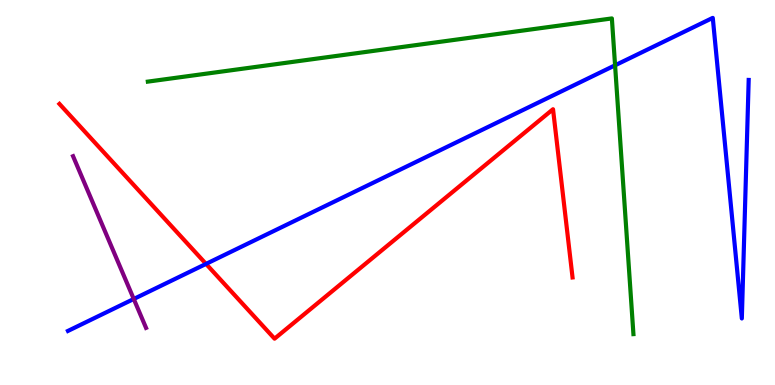[{'lines': ['blue', 'red'], 'intersections': [{'x': 2.66, 'y': 3.15}]}, {'lines': ['green', 'red'], 'intersections': []}, {'lines': ['purple', 'red'], 'intersections': []}, {'lines': ['blue', 'green'], 'intersections': [{'x': 7.94, 'y': 8.3}]}, {'lines': ['blue', 'purple'], 'intersections': [{'x': 1.73, 'y': 2.23}]}, {'lines': ['green', 'purple'], 'intersections': []}]